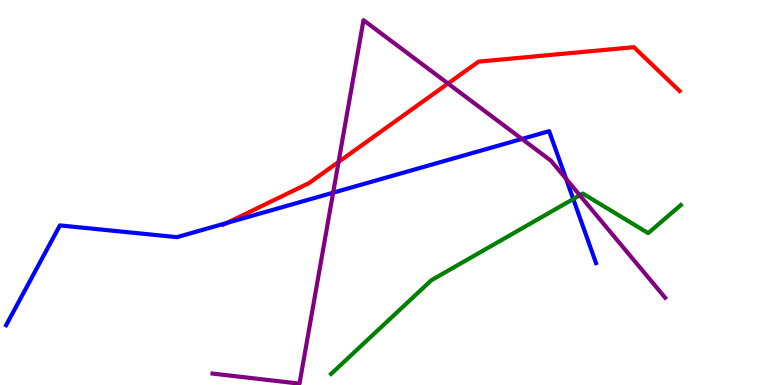[{'lines': ['blue', 'red'], 'intersections': [{'x': 2.93, 'y': 4.21}]}, {'lines': ['green', 'red'], 'intersections': []}, {'lines': ['purple', 'red'], 'intersections': [{'x': 4.37, 'y': 5.79}, {'x': 5.78, 'y': 7.83}]}, {'lines': ['blue', 'green'], 'intersections': [{'x': 7.4, 'y': 4.83}]}, {'lines': ['blue', 'purple'], 'intersections': [{'x': 4.3, 'y': 5.0}, {'x': 6.73, 'y': 6.39}, {'x': 7.3, 'y': 5.35}]}, {'lines': ['green', 'purple'], 'intersections': [{'x': 7.48, 'y': 4.93}]}]